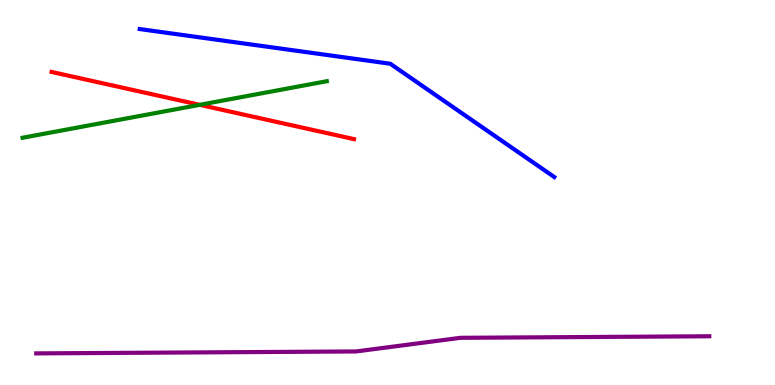[{'lines': ['blue', 'red'], 'intersections': []}, {'lines': ['green', 'red'], 'intersections': [{'x': 2.58, 'y': 7.28}]}, {'lines': ['purple', 'red'], 'intersections': []}, {'lines': ['blue', 'green'], 'intersections': []}, {'lines': ['blue', 'purple'], 'intersections': []}, {'lines': ['green', 'purple'], 'intersections': []}]